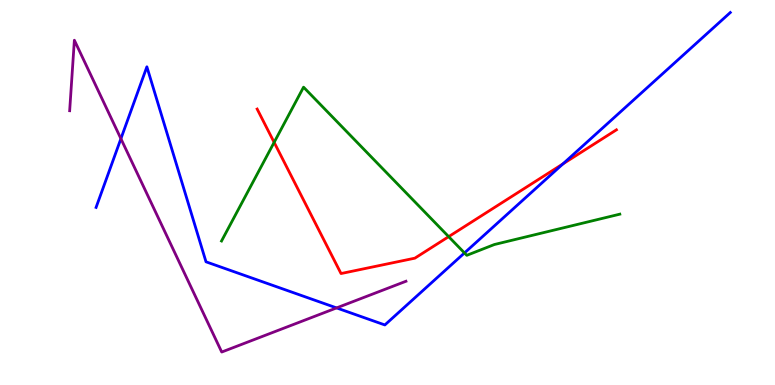[{'lines': ['blue', 'red'], 'intersections': [{'x': 7.26, 'y': 5.74}]}, {'lines': ['green', 'red'], 'intersections': [{'x': 3.54, 'y': 6.3}, {'x': 5.79, 'y': 3.85}]}, {'lines': ['purple', 'red'], 'intersections': []}, {'lines': ['blue', 'green'], 'intersections': [{'x': 5.99, 'y': 3.43}]}, {'lines': ['blue', 'purple'], 'intersections': [{'x': 1.56, 'y': 6.4}, {'x': 4.34, 'y': 2.0}]}, {'lines': ['green', 'purple'], 'intersections': []}]